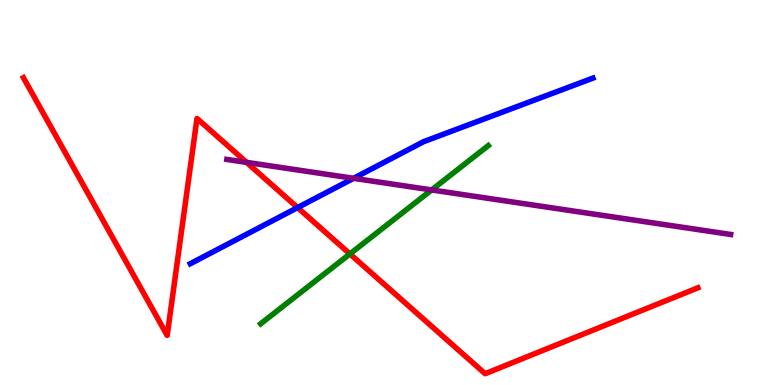[{'lines': ['blue', 'red'], 'intersections': [{'x': 3.84, 'y': 4.61}]}, {'lines': ['green', 'red'], 'intersections': [{'x': 4.51, 'y': 3.4}]}, {'lines': ['purple', 'red'], 'intersections': [{'x': 3.18, 'y': 5.78}]}, {'lines': ['blue', 'green'], 'intersections': []}, {'lines': ['blue', 'purple'], 'intersections': [{'x': 4.56, 'y': 5.37}]}, {'lines': ['green', 'purple'], 'intersections': [{'x': 5.57, 'y': 5.07}]}]